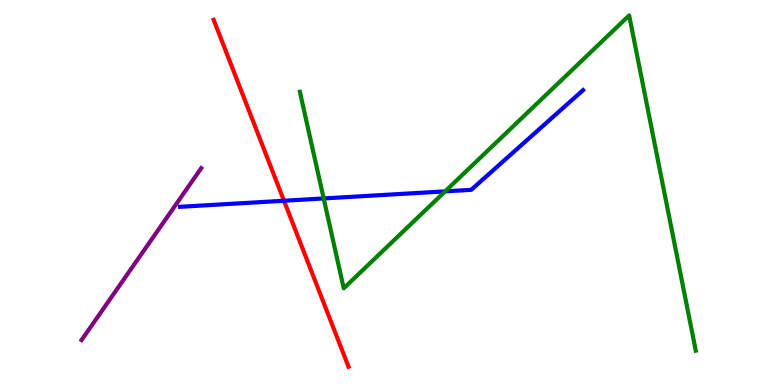[{'lines': ['blue', 'red'], 'intersections': [{'x': 3.66, 'y': 4.79}]}, {'lines': ['green', 'red'], 'intersections': []}, {'lines': ['purple', 'red'], 'intersections': []}, {'lines': ['blue', 'green'], 'intersections': [{'x': 4.18, 'y': 4.85}, {'x': 5.74, 'y': 5.03}]}, {'lines': ['blue', 'purple'], 'intersections': []}, {'lines': ['green', 'purple'], 'intersections': []}]